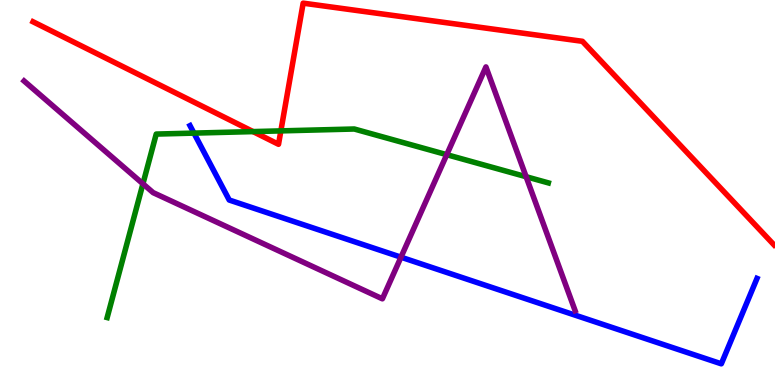[{'lines': ['blue', 'red'], 'intersections': []}, {'lines': ['green', 'red'], 'intersections': [{'x': 3.27, 'y': 6.58}, {'x': 3.62, 'y': 6.6}]}, {'lines': ['purple', 'red'], 'intersections': []}, {'lines': ['blue', 'green'], 'intersections': [{'x': 2.5, 'y': 6.54}]}, {'lines': ['blue', 'purple'], 'intersections': [{'x': 5.17, 'y': 3.32}]}, {'lines': ['green', 'purple'], 'intersections': [{'x': 1.84, 'y': 5.23}, {'x': 5.76, 'y': 5.98}, {'x': 6.79, 'y': 5.41}]}]